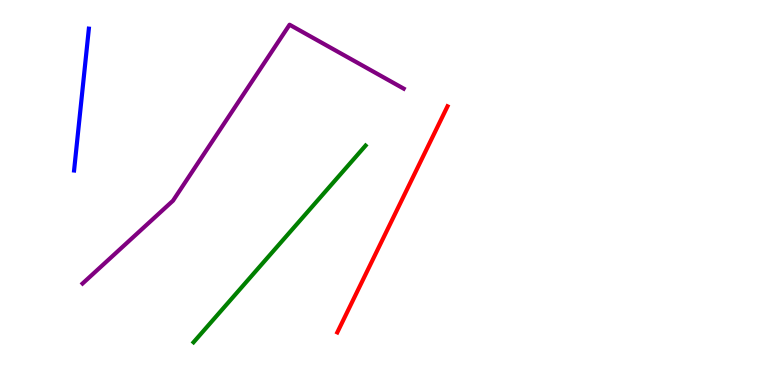[{'lines': ['blue', 'red'], 'intersections': []}, {'lines': ['green', 'red'], 'intersections': []}, {'lines': ['purple', 'red'], 'intersections': []}, {'lines': ['blue', 'green'], 'intersections': []}, {'lines': ['blue', 'purple'], 'intersections': []}, {'lines': ['green', 'purple'], 'intersections': []}]